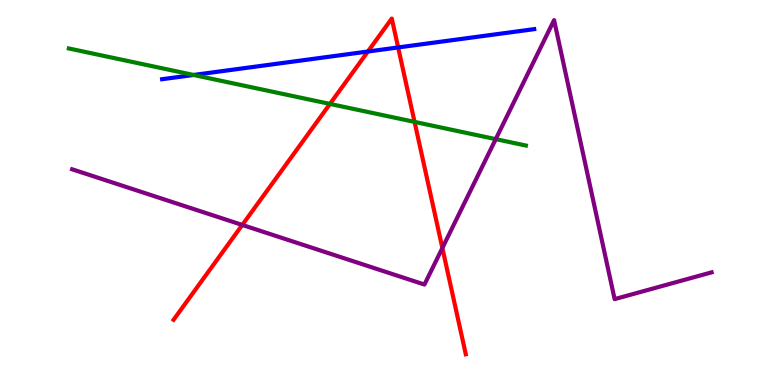[{'lines': ['blue', 'red'], 'intersections': [{'x': 4.75, 'y': 8.66}, {'x': 5.14, 'y': 8.77}]}, {'lines': ['green', 'red'], 'intersections': [{'x': 4.26, 'y': 7.3}, {'x': 5.35, 'y': 6.83}]}, {'lines': ['purple', 'red'], 'intersections': [{'x': 3.13, 'y': 4.16}, {'x': 5.71, 'y': 3.56}]}, {'lines': ['blue', 'green'], 'intersections': [{'x': 2.5, 'y': 8.05}]}, {'lines': ['blue', 'purple'], 'intersections': []}, {'lines': ['green', 'purple'], 'intersections': [{'x': 6.4, 'y': 6.39}]}]